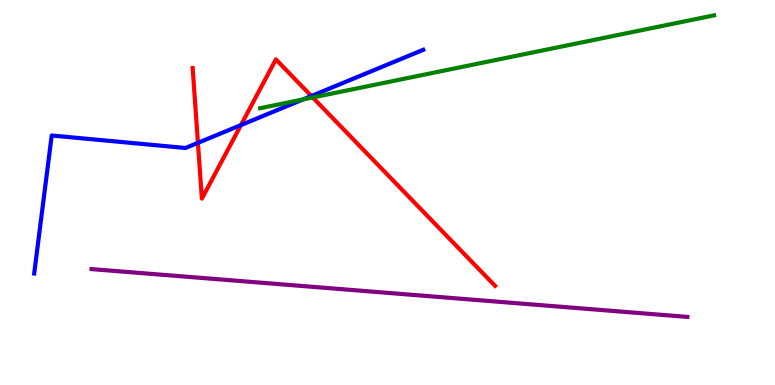[{'lines': ['blue', 'red'], 'intersections': [{'x': 2.55, 'y': 6.29}, {'x': 3.11, 'y': 6.75}, {'x': 4.02, 'y': 7.51}]}, {'lines': ['green', 'red'], 'intersections': [{'x': 4.04, 'y': 7.47}]}, {'lines': ['purple', 'red'], 'intersections': []}, {'lines': ['blue', 'green'], 'intersections': [{'x': 3.91, 'y': 7.42}]}, {'lines': ['blue', 'purple'], 'intersections': []}, {'lines': ['green', 'purple'], 'intersections': []}]